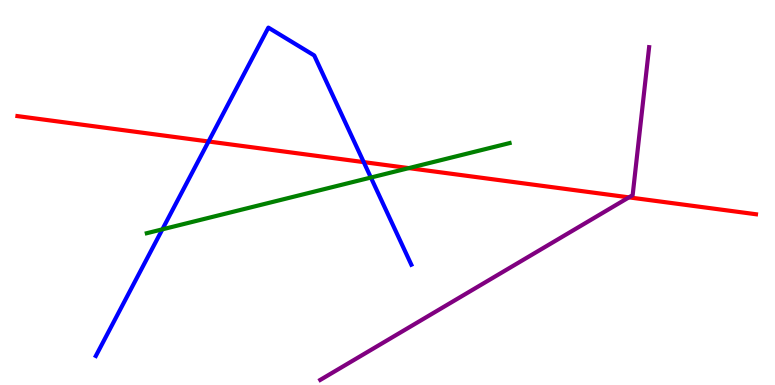[{'lines': ['blue', 'red'], 'intersections': [{'x': 2.69, 'y': 6.32}, {'x': 4.69, 'y': 5.79}]}, {'lines': ['green', 'red'], 'intersections': [{'x': 5.28, 'y': 5.63}]}, {'lines': ['purple', 'red'], 'intersections': [{'x': 8.12, 'y': 4.87}]}, {'lines': ['blue', 'green'], 'intersections': [{'x': 2.1, 'y': 4.04}, {'x': 4.79, 'y': 5.39}]}, {'lines': ['blue', 'purple'], 'intersections': []}, {'lines': ['green', 'purple'], 'intersections': []}]